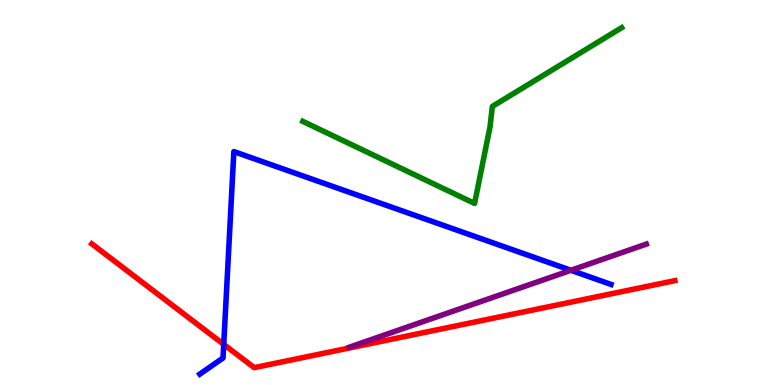[{'lines': ['blue', 'red'], 'intersections': [{'x': 2.89, 'y': 1.05}]}, {'lines': ['green', 'red'], 'intersections': []}, {'lines': ['purple', 'red'], 'intersections': []}, {'lines': ['blue', 'green'], 'intersections': []}, {'lines': ['blue', 'purple'], 'intersections': [{'x': 7.37, 'y': 2.98}]}, {'lines': ['green', 'purple'], 'intersections': []}]